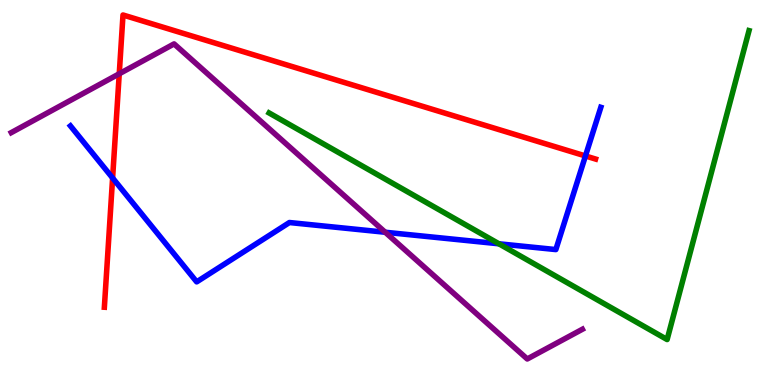[{'lines': ['blue', 'red'], 'intersections': [{'x': 1.45, 'y': 5.38}, {'x': 7.55, 'y': 5.95}]}, {'lines': ['green', 'red'], 'intersections': []}, {'lines': ['purple', 'red'], 'intersections': [{'x': 1.54, 'y': 8.08}]}, {'lines': ['blue', 'green'], 'intersections': [{'x': 6.44, 'y': 3.67}]}, {'lines': ['blue', 'purple'], 'intersections': [{'x': 4.97, 'y': 3.97}]}, {'lines': ['green', 'purple'], 'intersections': []}]